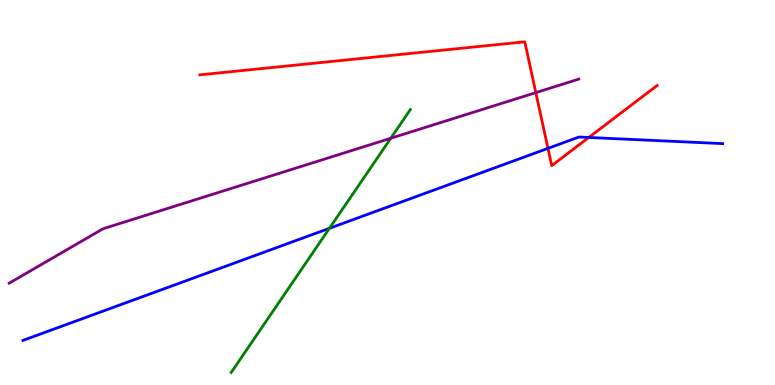[{'lines': ['blue', 'red'], 'intersections': [{'x': 7.07, 'y': 6.15}, {'x': 7.6, 'y': 6.43}]}, {'lines': ['green', 'red'], 'intersections': []}, {'lines': ['purple', 'red'], 'intersections': [{'x': 6.91, 'y': 7.59}]}, {'lines': ['blue', 'green'], 'intersections': [{'x': 4.25, 'y': 4.07}]}, {'lines': ['blue', 'purple'], 'intersections': []}, {'lines': ['green', 'purple'], 'intersections': [{'x': 5.04, 'y': 6.41}]}]